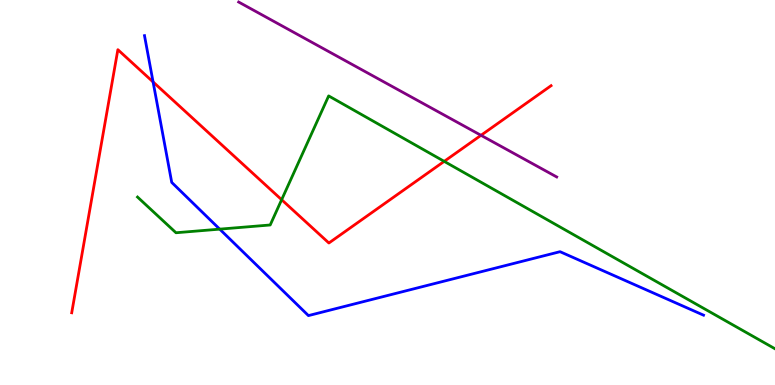[{'lines': ['blue', 'red'], 'intersections': [{'x': 1.98, 'y': 7.87}]}, {'lines': ['green', 'red'], 'intersections': [{'x': 3.63, 'y': 4.81}, {'x': 5.73, 'y': 5.81}]}, {'lines': ['purple', 'red'], 'intersections': [{'x': 6.21, 'y': 6.49}]}, {'lines': ['blue', 'green'], 'intersections': [{'x': 2.83, 'y': 4.05}]}, {'lines': ['blue', 'purple'], 'intersections': []}, {'lines': ['green', 'purple'], 'intersections': []}]